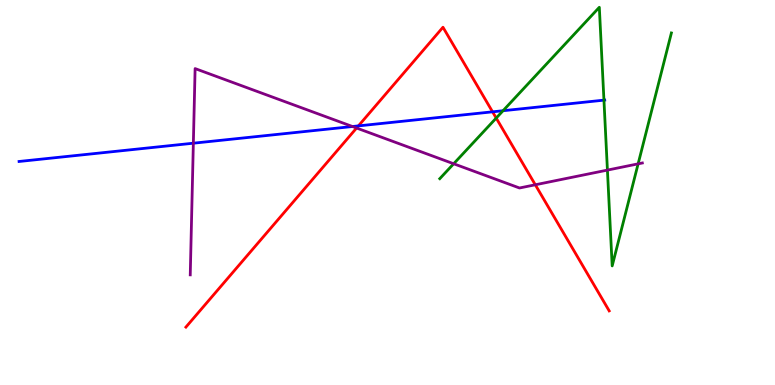[{'lines': ['blue', 'red'], 'intersections': [{'x': 4.62, 'y': 6.73}, {'x': 6.36, 'y': 7.1}]}, {'lines': ['green', 'red'], 'intersections': [{'x': 6.4, 'y': 6.93}]}, {'lines': ['purple', 'red'], 'intersections': [{'x': 4.6, 'y': 6.67}, {'x': 6.91, 'y': 5.2}]}, {'lines': ['blue', 'green'], 'intersections': [{'x': 6.49, 'y': 7.12}, {'x': 7.79, 'y': 7.4}]}, {'lines': ['blue', 'purple'], 'intersections': [{'x': 2.49, 'y': 6.28}, {'x': 4.55, 'y': 6.71}]}, {'lines': ['green', 'purple'], 'intersections': [{'x': 5.85, 'y': 5.75}, {'x': 7.84, 'y': 5.58}, {'x': 8.23, 'y': 5.74}]}]